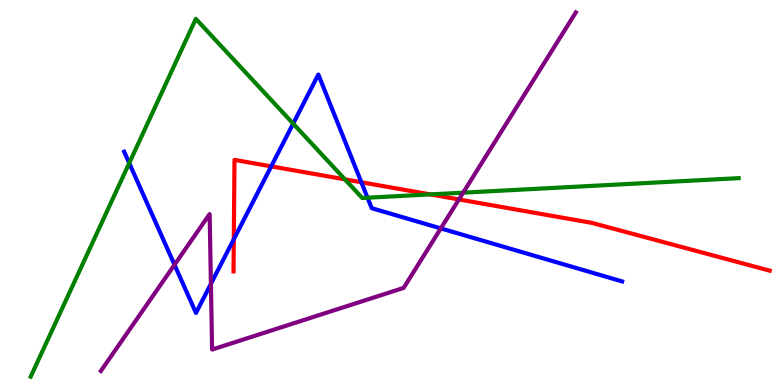[{'lines': ['blue', 'red'], 'intersections': [{'x': 3.02, 'y': 3.79}, {'x': 3.5, 'y': 5.68}, {'x': 4.66, 'y': 5.27}]}, {'lines': ['green', 'red'], 'intersections': [{'x': 4.45, 'y': 5.34}, {'x': 5.55, 'y': 4.95}]}, {'lines': ['purple', 'red'], 'intersections': [{'x': 5.92, 'y': 4.82}]}, {'lines': ['blue', 'green'], 'intersections': [{'x': 1.67, 'y': 5.76}, {'x': 3.78, 'y': 6.79}, {'x': 4.74, 'y': 4.86}]}, {'lines': ['blue', 'purple'], 'intersections': [{'x': 2.25, 'y': 3.12}, {'x': 2.72, 'y': 2.63}, {'x': 5.69, 'y': 4.07}]}, {'lines': ['green', 'purple'], 'intersections': [{'x': 5.98, 'y': 5.0}]}]